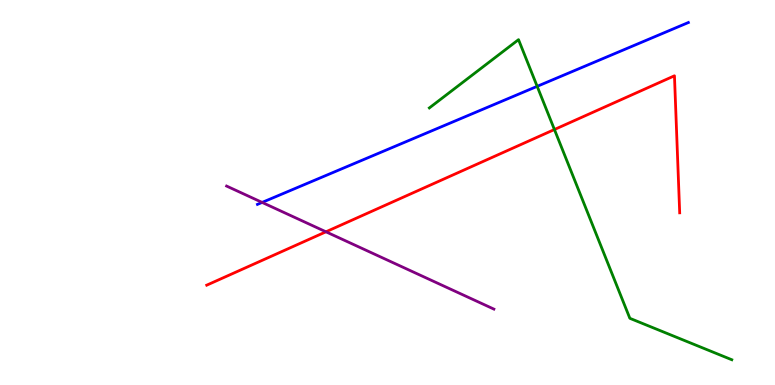[{'lines': ['blue', 'red'], 'intersections': []}, {'lines': ['green', 'red'], 'intersections': [{'x': 7.15, 'y': 6.64}]}, {'lines': ['purple', 'red'], 'intersections': [{'x': 4.21, 'y': 3.98}]}, {'lines': ['blue', 'green'], 'intersections': [{'x': 6.93, 'y': 7.76}]}, {'lines': ['blue', 'purple'], 'intersections': [{'x': 3.38, 'y': 4.74}]}, {'lines': ['green', 'purple'], 'intersections': []}]